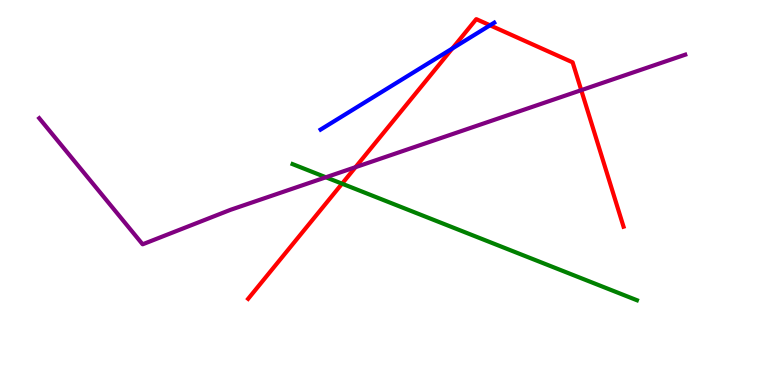[{'lines': ['blue', 'red'], 'intersections': [{'x': 5.84, 'y': 8.74}, {'x': 6.32, 'y': 9.34}]}, {'lines': ['green', 'red'], 'intersections': [{'x': 4.41, 'y': 5.23}]}, {'lines': ['purple', 'red'], 'intersections': [{'x': 4.59, 'y': 5.66}, {'x': 7.5, 'y': 7.66}]}, {'lines': ['blue', 'green'], 'intersections': []}, {'lines': ['blue', 'purple'], 'intersections': []}, {'lines': ['green', 'purple'], 'intersections': [{'x': 4.2, 'y': 5.4}]}]